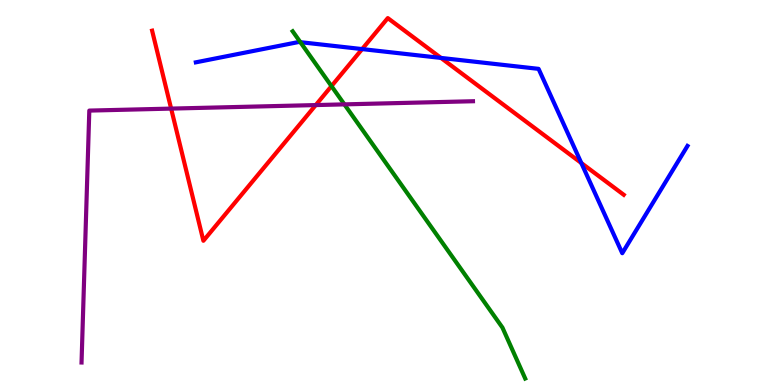[{'lines': ['blue', 'red'], 'intersections': [{'x': 4.67, 'y': 8.72}, {'x': 5.69, 'y': 8.5}, {'x': 7.5, 'y': 5.77}]}, {'lines': ['green', 'red'], 'intersections': [{'x': 4.28, 'y': 7.76}]}, {'lines': ['purple', 'red'], 'intersections': [{'x': 2.21, 'y': 7.18}, {'x': 4.07, 'y': 7.27}]}, {'lines': ['blue', 'green'], 'intersections': [{'x': 3.88, 'y': 8.9}]}, {'lines': ['blue', 'purple'], 'intersections': []}, {'lines': ['green', 'purple'], 'intersections': [{'x': 4.44, 'y': 7.29}]}]